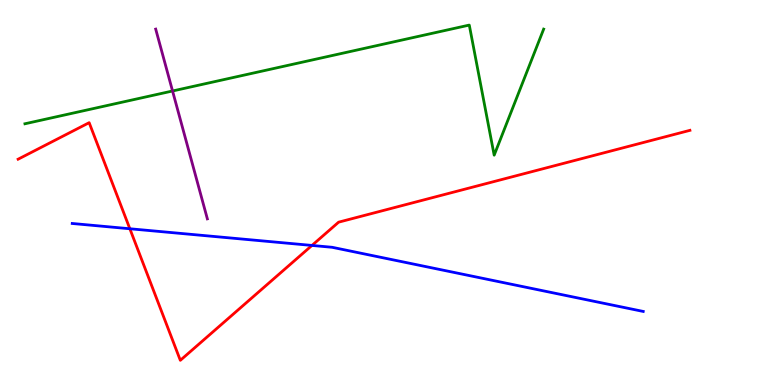[{'lines': ['blue', 'red'], 'intersections': [{'x': 1.68, 'y': 4.06}, {'x': 4.03, 'y': 3.62}]}, {'lines': ['green', 'red'], 'intersections': []}, {'lines': ['purple', 'red'], 'intersections': []}, {'lines': ['blue', 'green'], 'intersections': []}, {'lines': ['blue', 'purple'], 'intersections': []}, {'lines': ['green', 'purple'], 'intersections': [{'x': 2.23, 'y': 7.64}]}]